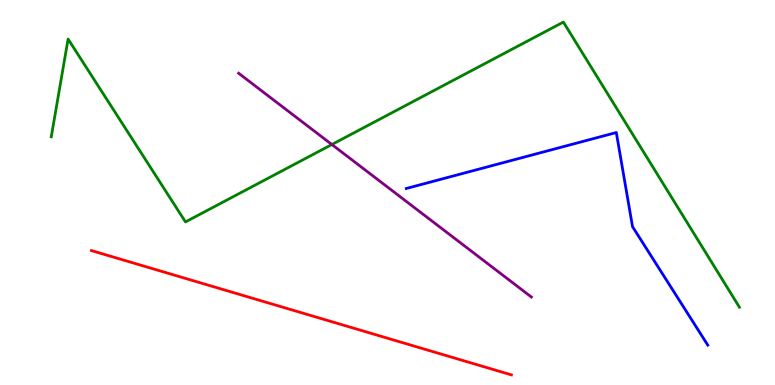[{'lines': ['blue', 'red'], 'intersections': []}, {'lines': ['green', 'red'], 'intersections': []}, {'lines': ['purple', 'red'], 'intersections': []}, {'lines': ['blue', 'green'], 'intersections': []}, {'lines': ['blue', 'purple'], 'intersections': []}, {'lines': ['green', 'purple'], 'intersections': [{'x': 4.28, 'y': 6.25}]}]